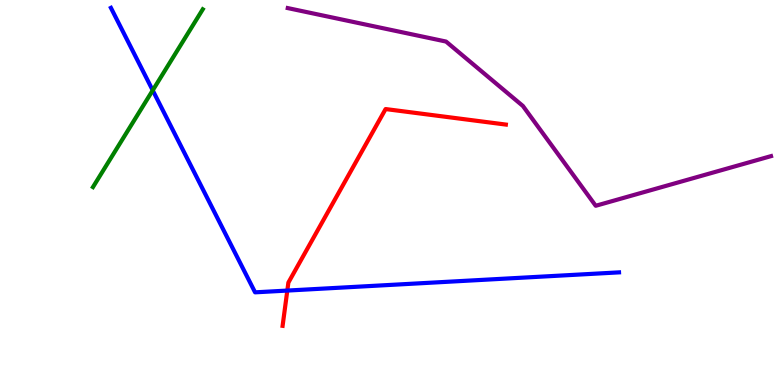[{'lines': ['blue', 'red'], 'intersections': [{'x': 3.71, 'y': 2.45}]}, {'lines': ['green', 'red'], 'intersections': []}, {'lines': ['purple', 'red'], 'intersections': []}, {'lines': ['blue', 'green'], 'intersections': [{'x': 1.97, 'y': 7.65}]}, {'lines': ['blue', 'purple'], 'intersections': []}, {'lines': ['green', 'purple'], 'intersections': []}]